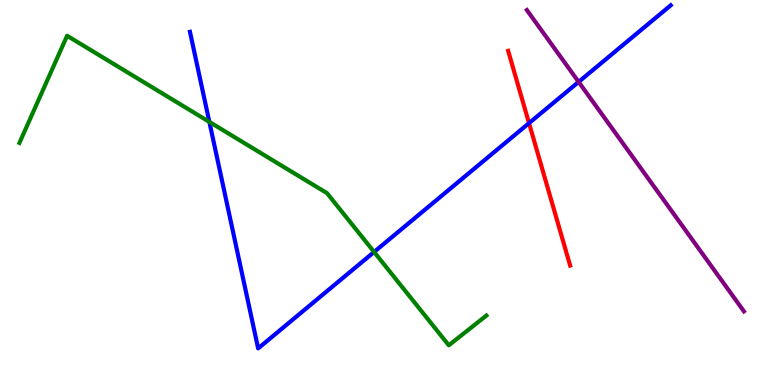[{'lines': ['blue', 'red'], 'intersections': [{'x': 6.83, 'y': 6.8}]}, {'lines': ['green', 'red'], 'intersections': []}, {'lines': ['purple', 'red'], 'intersections': []}, {'lines': ['blue', 'green'], 'intersections': [{'x': 2.7, 'y': 6.83}, {'x': 4.83, 'y': 3.46}]}, {'lines': ['blue', 'purple'], 'intersections': [{'x': 7.47, 'y': 7.87}]}, {'lines': ['green', 'purple'], 'intersections': []}]